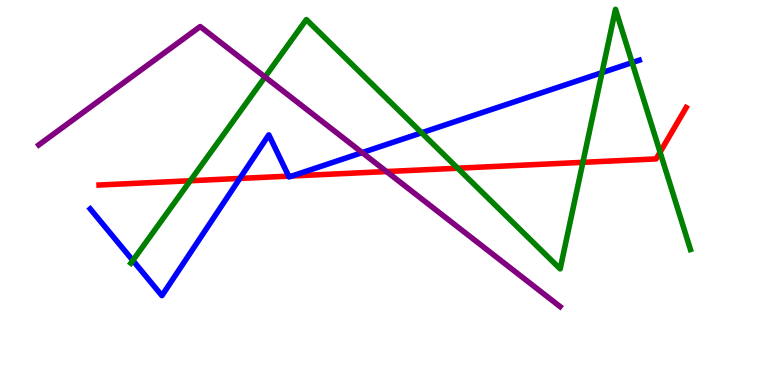[{'lines': ['blue', 'red'], 'intersections': [{'x': 3.09, 'y': 5.37}, {'x': 3.72, 'y': 5.42}, {'x': 3.77, 'y': 5.43}]}, {'lines': ['green', 'red'], 'intersections': [{'x': 2.45, 'y': 5.31}, {'x': 5.91, 'y': 5.63}, {'x': 7.52, 'y': 5.78}, {'x': 8.52, 'y': 6.05}]}, {'lines': ['purple', 'red'], 'intersections': [{'x': 4.99, 'y': 5.54}]}, {'lines': ['blue', 'green'], 'intersections': [{'x': 1.71, 'y': 3.23}, {'x': 5.44, 'y': 6.55}, {'x': 7.77, 'y': 8.11}, {'x': 8.16, 'y': 8.37}]}, {'lines': ['blue', 'purple'], 'intersections': [{'x': 4.67, 'y': 6.04}]}, {'lines': ['green', 'purple'], 'intersections': [{'x': 3.42, 'y': 8.0}]}]